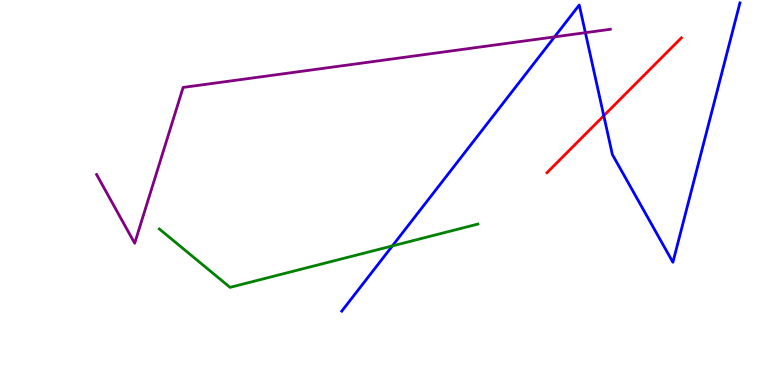[{'lines': ['blue', 'red'], 'intersections': [{'x': 7.79, 'y': 6.99}]}, {'lines': ['green', 'red'], 'intersections': []}, {'lines': ['purple', 'red'], 'intersections': []}, {'lines': ['blue', 'green'], 'intersections': [{'x': 5.06, 'y': 3.61}]}, {'lines': ['blue', 'purple'], 'intersections': [{'x': 7.16, 'y': 9.04}, {'x': 7.55, 'y': 9.15}]}, {'lines': ['green', 'purple'], 'intersections': []}]